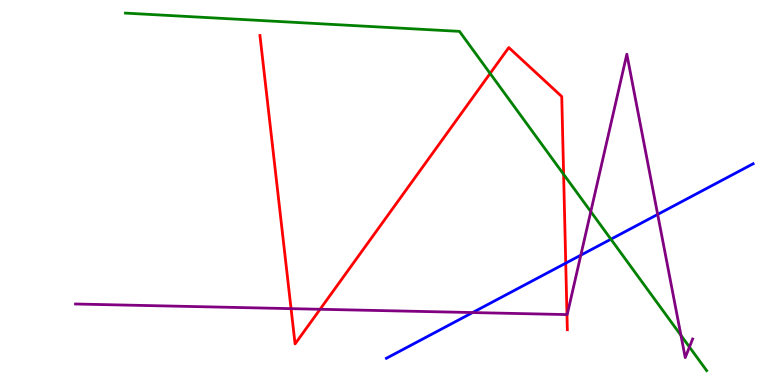[{'lines': ['blue', 'red'], 'intersections': [{'x': 7.3, 'y': 3.16}]}, {'lines': ['green', 'red'], 'intersections': [{'x': 6.32, 'y': 8.09}, {'x': 7.27, 'y': 5.47}]}, {'lines': ['purple', 'red'], 'intersections': [{'x': 3.76, 'y': 1.98}, {'x': 4.13, 'y': 1.97}, {'x': 7.32, 'y': 1.83}]}, {'lines': ['blue', 'green'], 'intersections': [{'x': 7.88, 'y': 3.79}]}, {'lines': ['blue', 'purple'], 'intersections': [{'x': 6.1, 'y': 1.88}, {'x': 7.49, 'y': 3.37}, {'x': 8.49, 'y': 4.43}]}, {'lines': ['green', 'purple'], 'intersections': [{'x': 7.62, 'y': 4.5}, {'x': 8.79, 'y': 1.29}, {'x': 8.9, 'y': 0.987}]}]